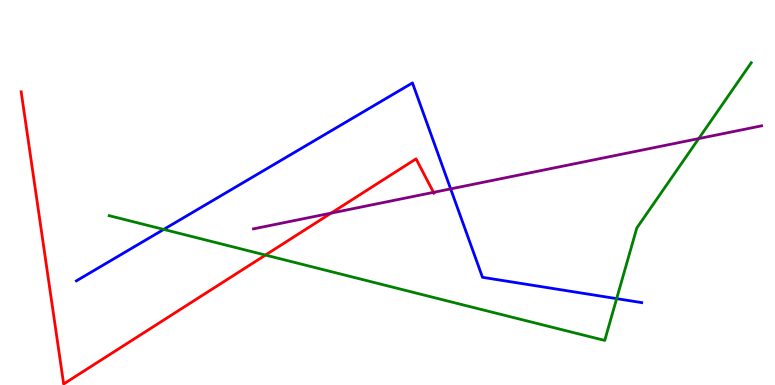[{'lines': ['blue', 'red'], 'intersections': []}, {'lines': ['green', 'red'], 'intersections': [{'x': 3.43, 'y': 3.37}]}, {'lines': ['purple', 'red'], 'intersections': [{'x': 4.27, 'y': 4.46}, {'x': 5.59, 'y': 5.0}]}, {'lines': ['blue', 'green'], 'intersections': [{'x': 2.11, 'y': 4.04}, {'x': 7.96, 'y': 2.24}]}, {'lines': ['blue', 'purple'], 'intersections': [{'x': 5.81, 'y': 5.09}]}, {'lines': ['green', 'purple'], 'intersections': [{'x': 9.02, 'y': 6.4}]}]